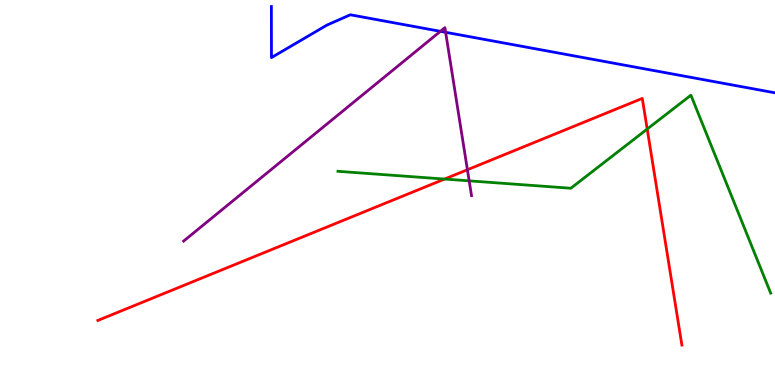[{'lines': ['blue', 'red'], 'intersections': []}, {'lines': ['green', 'red'], 'intersections': [{'x': 5.74, 'y': 5.35}, {'x': 8.35, 'y': 6.65}]}, {'lines': ['purple', 'red'], 'intersections': [{'x': 6.03, 'y': 5.59}]}, {'lines': ['blue', 'green'], 'intersections': []}, {'lines': ['blue', 'purple'], 'intersections': [{'x': 5.68, 'y': 9.19}, {'x': 5.75, 'y': 9.16}]}, {'lines': ['green', 'purple'], 'intersections': [{'x': 6.05, 'y': 5.3}]}]